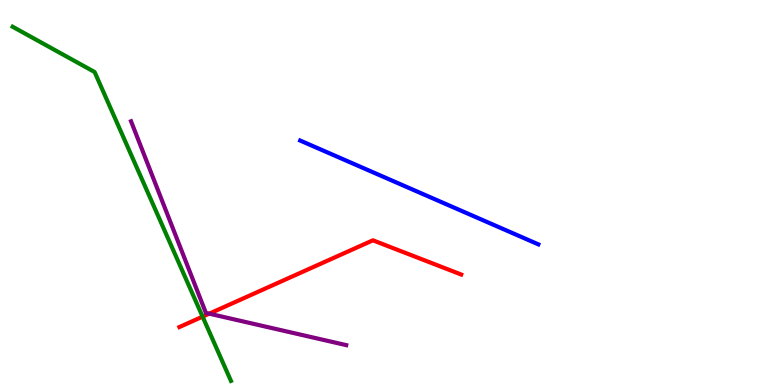[{'lines': ['blue', 'red'], 'intersections': []}, {'lines': ['green', 'red'], 'intersections': [{'x': 2.61, 'y': 1.78}]}, {'lines': ['purple', 'red'], 'intersections': [{'x': 2.7, 'y': 1.85}]}, {'lines': ['blue', 'green'], 'intersections': []}, {'lines': ['blue', 'purple'], 'intersections': []}, {'lines': ['green', 'purple'], 'intersections': []}]